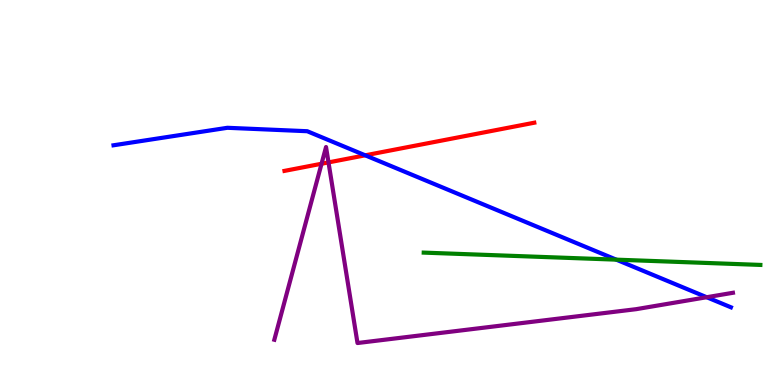[{'lines': ['blue', 'red'], 'intersections': [{'x': 4.71, 'y': 5.97}]}, {'lines': ['green', 'red'], 'intersections': []}, {'lines': ['purple', 'red'], 'intersections': [{'x': 4.15, 'y': 5.75}, {'x': 4.24, 'y': 5.78}]}, {'lines': ['blue', 'green'], 'intersections': [{'x': 7.95, 'y': 3.26}]}, {'lines': ['blue', 'purple'], 'intersections': [{'x': 9.12, 'y': 2.28}]}, {'lines': ['green', 'purple'], 'intersections': []}]